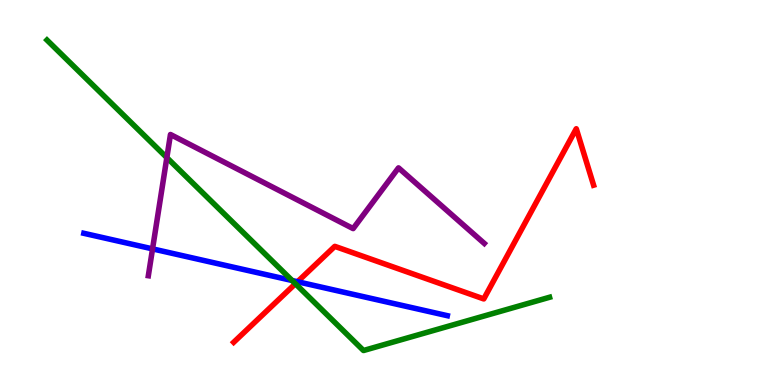[{'lines': ['blue', 'red'], 'intersections': [{'x': 3.84, 'y': 2.68}]}, {'lines': ['green', 'red'], 'intersections': [{'x': 3.81, 'y': 2.63}]}, {'lines': ['purple', 'red'], 'intersections': []}, {'lines': ['blue', 'green'], 'intersections': [{'x': 3.77, 'y': 2.71}]}, {'lines': ['blue', 'purple'], 'intersections': [{'x': 1.97, 'y': 3.54}]}, {'lines': ['green', 'purple'], 'intersections': [{'x': 2.15, 'y': 5.91}]}]